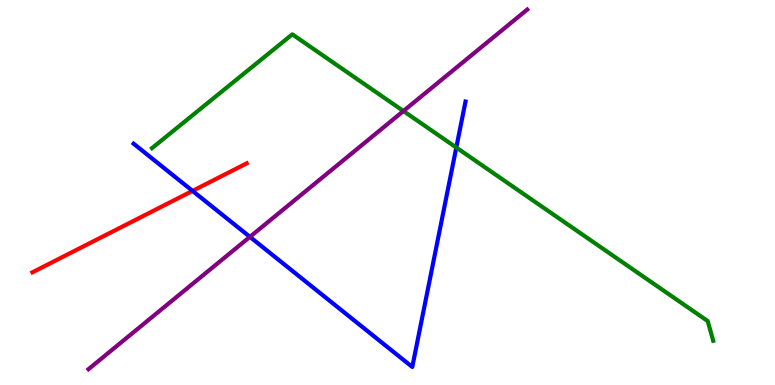[{'lines': ['blue', 'red'], 'intersections': [{'x': 2.48, 'y': 5.04}]}, {'lines': ['green', 'red'], 'intersections': []}, {'lines': ['purple', 'red'], 'intersections': []}, {'lines': ['blue', 'green'], 'intersections': [{'x': 5.89, 'y': 6.17}]}, {'lines': ['blue', 'purple'], 'intersections': [{'x': 3.22, 'y': 3.85}]}, {'lines': ['green', 'purple'], 'intersections': [{'x': 5.21, 'y': 7.12}]}]